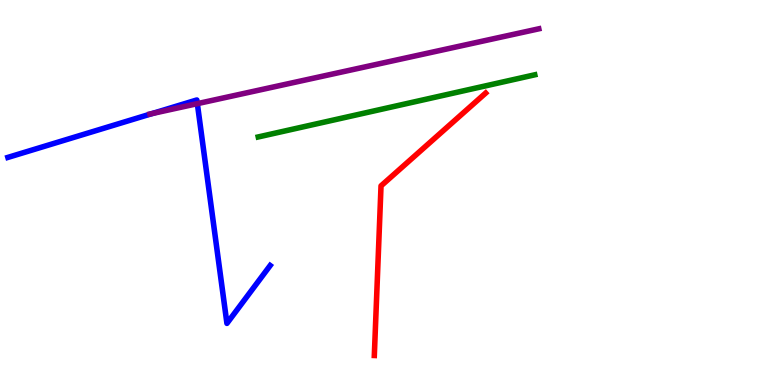[{'lines': ['blue', 'red'], 'intersections': []}, {'lines': ['green', 'red'], 'intersections': []}, {'lines': ['purple', 'red'], 'intersections': []}, {'lines': ['blue', 'green'], 'intersections': []}, {'lines': ['blue', 'purple'], 'intersections': [{'x': 1.96, 'y': 7.05}, {'x': 2.55, 'y': 7.31}]}, {'lines': ['green', 'purple'], 'intersections': []}]